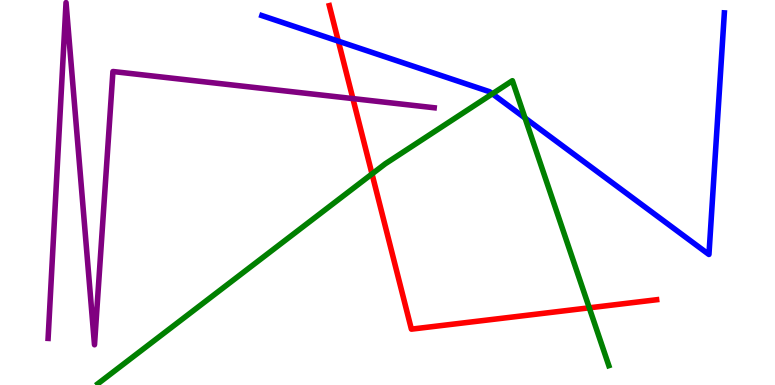[{'lines': ['blue', 'red'], 'intersections': [{'x': 4.37, 'y': 8.93}]}, {'lines': ['green', 'red'], 'intersections': [{'x': 4.8, 'y': 5.48}, {'x': 7.6, 'y': 2.0}]}, {'lines': ['purple', 'red'], 'intersections': [{'x': 4.55, 'y': 7.44}]}, {'lines': ['blue', 'green'], 'intersections': [{'x': 6.35, 'y': 7.56}, {'x': 6.77, 'y': 6.93}]}, {'lines': ['blue', 'purple'], 'intersections': []}, {'lines': ['green', 'purple'], 'intersections': []}]